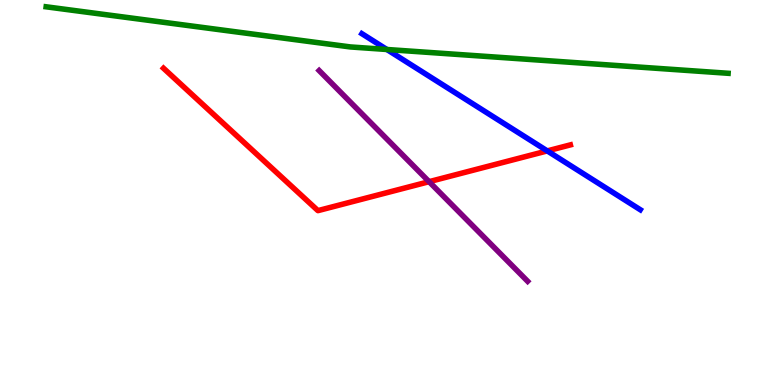[{'lines': ['blue', 'red'], 'intersections': [{'x': 7.06, 'y': 6.08}]}, {'lines': ['green', 'red'], 'intersections': []}, {'lines': ['purple', 'red'], 'intersections': [{'x': 5.54, 'y': 5.28}]}, {'lines': ['blue', 'green'], 'intersections': [{'x': 4.99, 'y': 8.71}]}, {'lines': ['blue', 'purple'], 'intersections': []}, {'lines': ['green', 'purple'], 'intersections': []}]